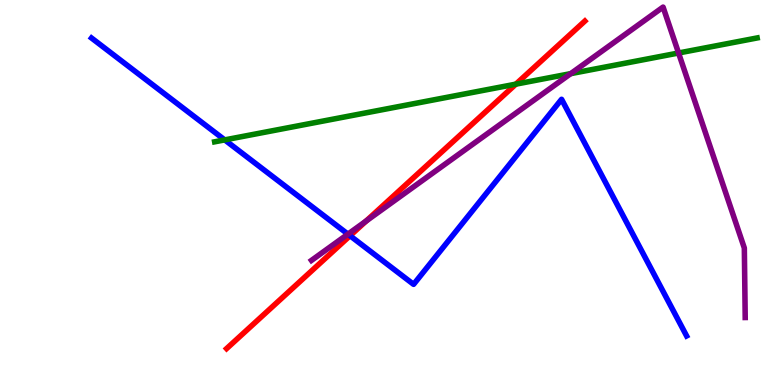[{'lines': ['blue', 'red'], 'intersections': [{'x': 4.52, 'y': 3.88}]}, {'lines': ['green', 'red'], 'intersections': [{'x': 6.66, 'y': 7.81}]}, {'lines': ['purple', 'red'], 'intersections': [{'x': 4.73, 'y': 4.26}]}, {'lines': ['blue', 'green'], 'intersections': [{'x': 2.9, 'y': 6.37}]}, {'lines': ['blue', 'purple'], 'intersections': [{'x': 4.49, 'y': 3.92}]}, {'lines': ['green', 'purple'], 'intersections': [{'x': 7.36, 'y': 8.09}, {'x': 8.76, 'y': 8.62}]}]